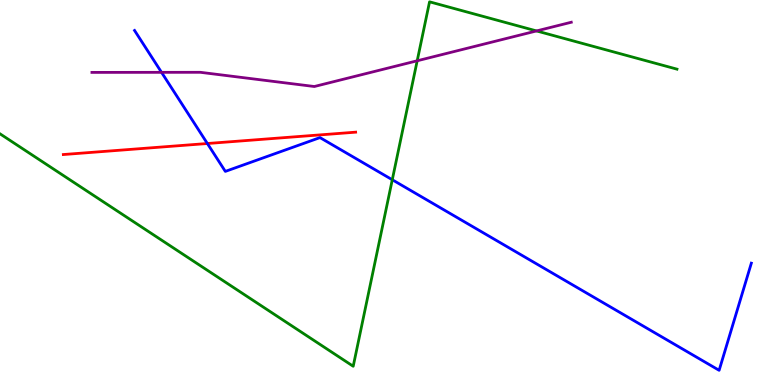[{'lines': ['blue', 'red'], 'intersections': [{'x': 2.68, 'y': 6.27}]}, {'lines': ['green', 'red'], 'intersections': []}, {'lines': ['purple', 'red'], 'intersections': []}, {'lines': ['blue', 'green'], 'intersections': [{'x': 5.06, 'y': 5.33}]}, {'lines': ['blue', 'purple'], 'intersections': [{'x': 2.08, 'y': 8.12}]}, {'lines': ['green', 'purple'], 'intersections': [{'x': 5.38, 'y': 8.42}, {'x': 6.92, 'y': 9.2}]}]